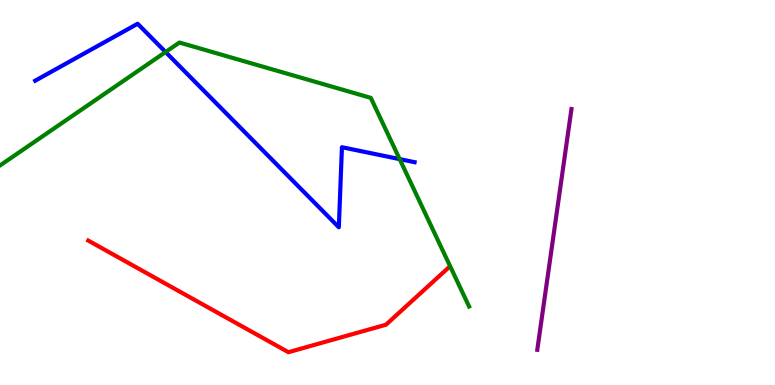[{'lines': ['blue', 'red'], 'intersections': []}, {'lines': ['green', 'red'], 'intersections': []}, {'lines': ['purple', 'red'], 'intersections': []}, {'lines': ['blue', 'green'], 'intersections': [{'x': 2.14, 'y': 8.65}, {'x': 5.16, 'y': 5.87}]}, {'lines': ['blue', 'purple'], 'intersections': []}, {'lines': ['green', 'purple'], 'intersections': []}]